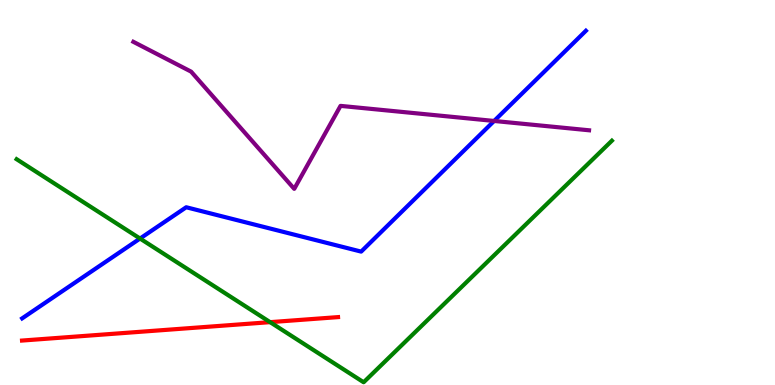[{'lines': ['blue', 'red'], 'intersections': []}, {'lines': ['green', 'red'], 'intersections': [{'x': 3.49, 'y': 1.63}]}, {'lines': ['purple', 'red'], 'intersections': []}, {'lines': ['blue', 'green'], 'intersections': [{'x': 1.81, 'y': 3.8}]}, {'lines': ['blue', 'purple'], 'intersections': [{'x': 6.38, 'y': 6.86}]}, {'lines': ['green', 'purple'], 'intersections': []}]